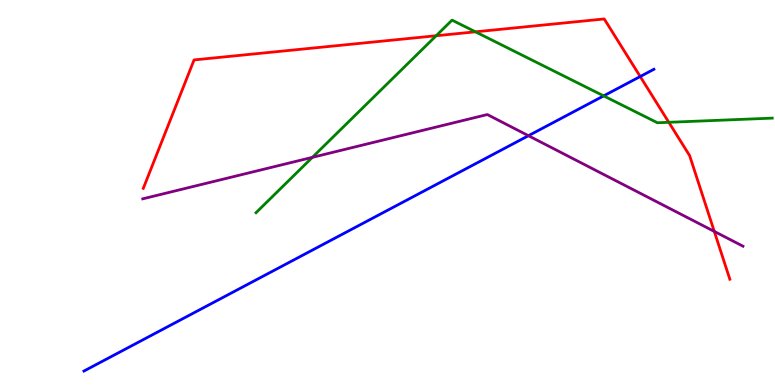[{'lines': ['blue', 'red'], 'intersections': [{'x': 8.26, 'y': 8.01}]}, {'lines': ['green', 'red'], 'intersections': [{'x': 5.63, 'y': 9.07}, {'x': 6.13, 'y': 9.17}, {'x': 8.63, 'y': 6.82}]}, {'lines': ['purple', 'red'], 'intersections': [{'x': 9.22, 'y': 3.99}]}, {'lines': ['blue', 'green'], 'intersections': [{'x': 7.79, 'y': 7.51}]}, {'lines': ['blue', 'purple'], 'intersections': [{'x': 6.82, 'y': 6.48}]}, {'lines': ['green', 'purple'], 'intersections': [{'x': 4.03, 'y': 5.91}]}]